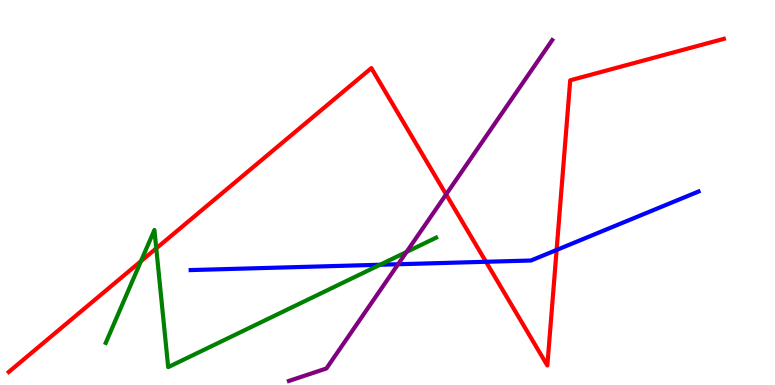[{'lines': ['blue', 'red'], 'intersections': [{'x': 6.27, 'y': 3.2}, {'x': 7.18, 'y': 3.51}]}, {'lines': ['green', 'red'], 'intersections': [{'x': 1.82, 'y': 3.22}, {'x': 2.02, 'y': 3.55}]}, {'lines': ['purple', 'red'], 'intersections': [{'x': 5.76, 'y': 4.95}]}, {'lines': ['blue', 'green'], 'intersections': [{'x': 4.9, 'y': 3.12}]}, {'lines': ['blue', 'purple'], 'intersections': [{'x': 5.14, 'y': 3.14}]}, {'lines': ['green', 'purple'], 'intersections': [{'x': 5.25, 'y': 3.45}]}]